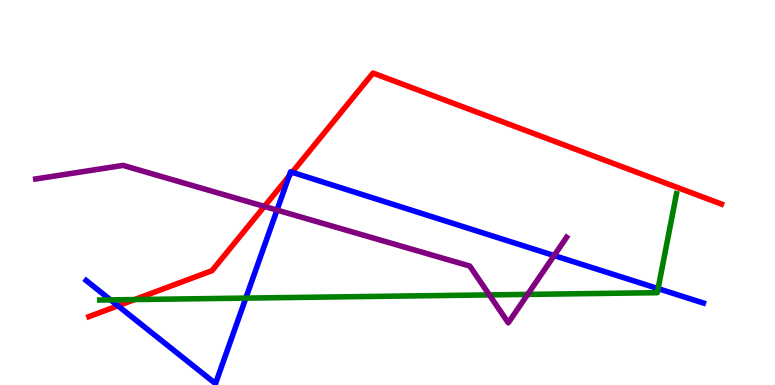[{'lines': ['blue', 'red'], 'intersections': [{'x': 1.52, 'y': 2.06}, {'x': 3.73, 'y': 5.43}, {'x': 3.77, 'y': 5.53}]}, {'lines': ['green', 'red'], 'intersections': [{'x': 1.74, 'y': 2.22}]}, {'lines': ['purple', 'red'], 'intersections': [{'x': 3.41, 'y': 4.64}]}, {'lines': ['blue', 'green'], 'intersections': [{'x': 1.43, 'y': 2.21}, {'x': 3.17, 'y': 2.26}, {'x': 8.49, 'y': 2.5}]}, {'lines': ['blue', 'purple'], 'intersections': [{'x': 3.57, 'y': 4.54}, {'x': 7.15, 'y': 3.36}]}, {'lines': ['green', 'purple'], 'intersections': [{'x': 6.31, 'y': 2.34}, {'x': 6.81, 'y': 2.35}]}]